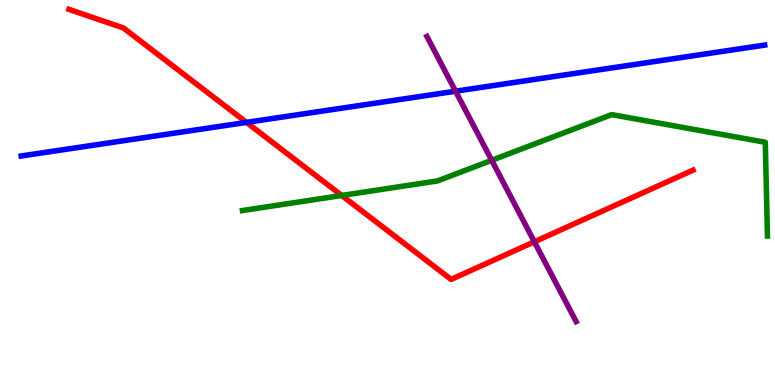[{'lines': ['blue', 'red'], 'intersections': [{'x': 3.18, 'y': 6.82}]}, {'lines': ['green', 'red'], 'intersections': [{'x': 4.41, 'y': 4.92}]}, {'lines': ['purple', 'red'], 'intersections': [{'x': 6.9, 'y': 3.72}]}, {'lines': ['blue', 'green'], 'intersections': []}, {'lines': ['blue', 'purple'], 'intersections': [{'x': 5.88, 'y': 7.63}]}, {'lines': ['green', 'purple'], 'intersections': [{'x': 6.34, 'y': 5.84}]}]